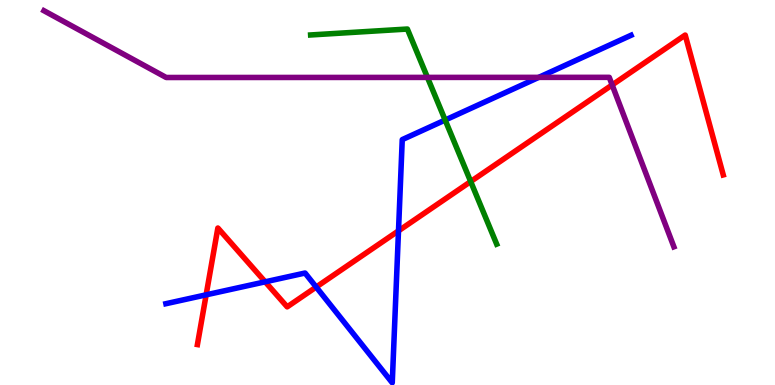[{'lines': ['blue', 'red'], 'intersections': [{'x': 2.66, 'y': 2.34}, {'x': 3.42, 'y': 2.68}, {'x': 4.08, 'y': 2.54}, {'x': 5.14, 'y': 4.0}]}, {'lines': ['green', 'red'], 'intersections': [{'x': 6.07, 'y': 5.28}]}, {'lines': ['purple', 'red'], 'intersections': [{'x': 7.9, 'y': 7.79}]}, {'lines': ['blue', 'green'], 'intersections': [{'x': 5.74, 'y': 6.88}]}, {'lines': ['blue', 'purple'], 'intersections': [{'x': 6.95, 'y': 7.99}]}, {'lines': ['green', 'purple'], 'intersections': [{'x': 5.52, 'y': 7.99}]}]